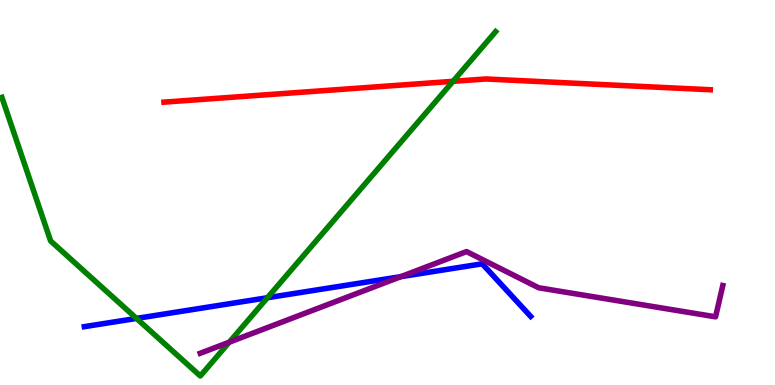[{'lines': ['blue', 'red'], 'intersections': []}, {'lines': ['green', 'red'], 'intersections': [{'x': 5.85, 'y': 7.89}]}, {'lines': ['purple', 'red'], 'intersections': []}, {'lines': ['blue', 'green'], 'intersections': [{'x': 1.76, 'y': 1.73}, {'x': 3.45, 'y': 2.27}]}, {'lines': ['blue', 'purple'], 'intersections': [{'x': 5.17, 'y': 2.81}]}, {'lines': ['green', 'purple'], 'intersections': [{'x': 2.96, 'y': 1.11}]}]